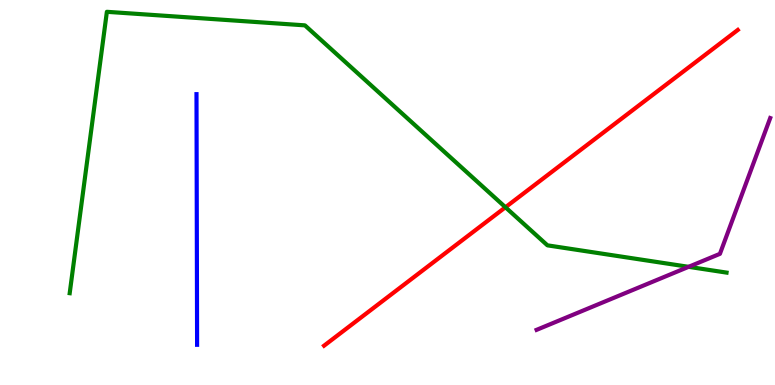[{'lines': ['blue', 'red'], 'intersections': []}, {'lines': ['green', 'red'], 'intersections': [{'x': 6.52, 'y': 4.62}]}, {'lines': ['purple', 'red'], 'intersections': []}, {'lines': ['blue', 'green'], 'intersections': []}, {'lines': ['blue', 'purple'], 'intersections': []}, {'lines': ['green', 'purple'], 'intersections': [{'x': 8.89, 'y': 3.07}]}]